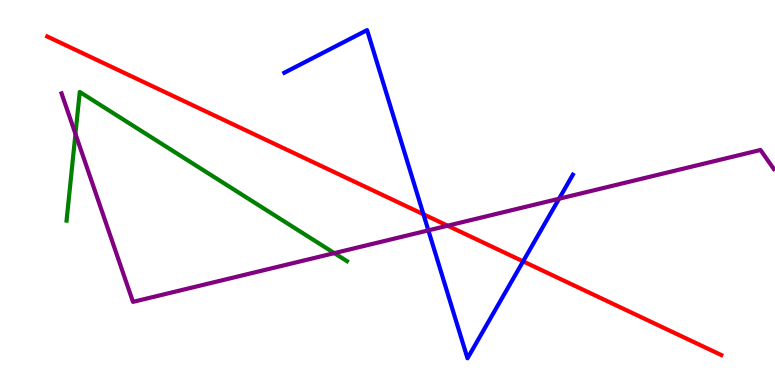[{'lines': ['blue', 'red'], 'intersections': [{'x': 5.46, 'y': 4.43}, {'x': 6.75, 'y': 3.21}]}, {'lines': ['green', 'red'], 'intersections': []}, {'lines': ['purple', 'red'], 'intersections': [{'x': 5.78, 'y': 4.14}]}, {'lines': ['blue', 'green'], 'intersections': []}, {'lines': ['blue', 'purple'], 'intersections': [{'x': 5.53, 'y': 4.02}, {'x': 7.21, 'y': 4.84}]}, {'lines': ['green', 'purple'], 'intersections': [{'x': 0.974, 'y': 6.52}, {'x': 4.31, 'y': 3.43}]}]